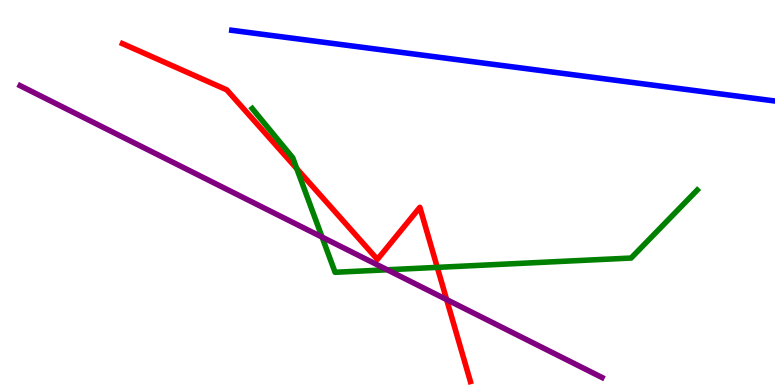[{'lines': ['blue', 'red'], 'intersections': []}, {'lines': ['green', 'red'], 'intersections': [{'x': 3.83, 'y': 5.62}, {'x': 5.64, 'y': 3.06}]}, {'lines': ['purple', 'red'], 'intersections': [{'x': 5.76, 'y': 2.22}]}, {'lines': ['blue', 'green'], 'intersections': []}, {'lines': ['blue', 'purple'], 'intersections': []}, {'lines': ['green', 'purple'], 'intersections': [{'x': 4.16, 'y': 3.84}, {'x': 5.0, 'y': 2.99}]}]